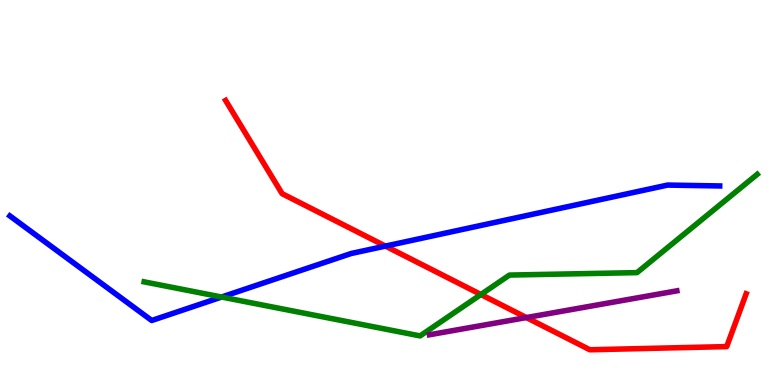[{'lines': ['blue', 'red'], 'intersections': [{'x': 4.97, 'y': 3.61}]}, {'lines': ['green', 'red'], 'intersections': [{'x': 6.21, 'y': 2.35}]}, {'lines': ['purple', 'red'], 'intersections': [{'x': 6.79, 'y': 1.75}]}, {'lines': ['blue', 'green'], 'intersections': [{'x': 2.86, 'y': 2.29}]}, {'lines': ['blue', 'purple'], 'intersections': []}, {'lines': ['green', 'purple'], 'intersections': []}]